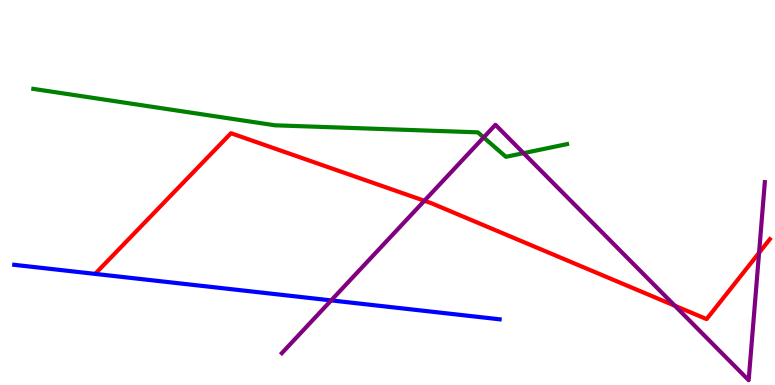[{'lines': ['blue', 'red'], 'intersections': []}, {'lines': ['green', 'red'], 'intersections': []}, {'lines': ['purple', 'red'], 'intersections': [{'x': 5.48, 'y': 4.79}, {'x': 8.71, 'y': 2.06}, {'x': 9.79, 'y': 3.43}]}, {'lines': ['blue', 'green'], 'intersections': []}, {'lines': ['blue', 'purple'], 'intersections': [{'x': 4.27, 'y': 2.2}]}, {'lines': ['green', 'purple'], 'intersections': [{'x': 6.24, 'y': 6.43}, {'x': 6.76, 'y': 6.02}]}]